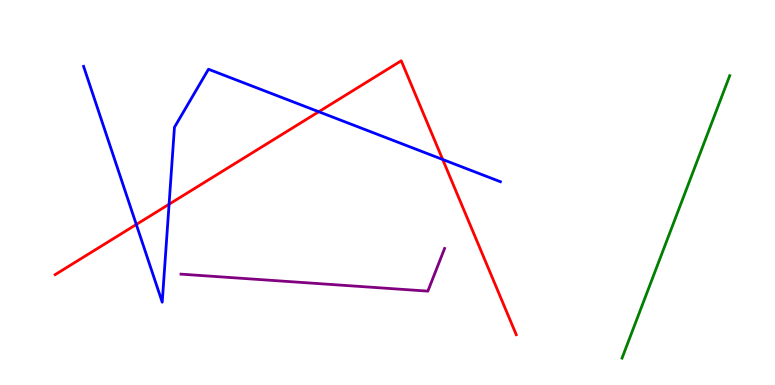[{'lines': ['blue', 'red'], 'intersections': [{'x': 1.76, 'y': 4.17}, {'x': 2.18, 'y': 4.7}, {'x': 4.11, 'y': 7.1}, {'x': 5.71, 'y': 5.86}]}, {'lines': ['green', 'red'], 'intersections': []}, {'lines': ['purple', 'red'], 'intersections': []}, {'lines': ['blue', 'green'], 'intersections': []}, {'lines': ['blue', 'purple'], 'intersections': []}, {'lines': ['green', 'purple'], 'intersections': []}]